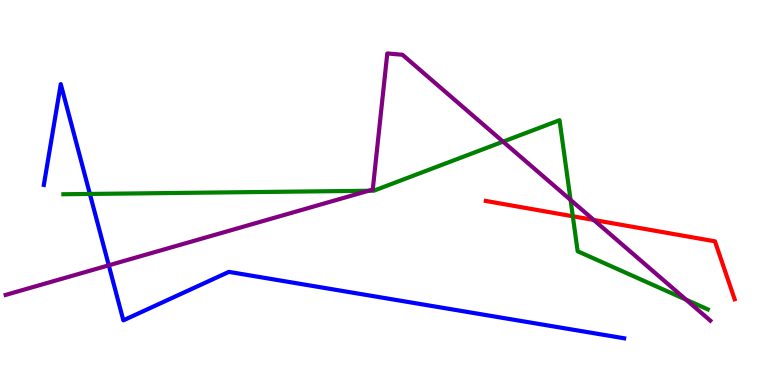[{'lines': ['blue', 'red'], 'intersections': []}, {'lines': ['green', 'red'], 'intersections': [{'x': 7.39, 'y': 4.38}]}, {'lines': ['purple', 'red'], 'intersections': [{'x': 7.66, 'y': 4.29}]}, {'lines': ['blue', 'green'], 'intersections': [{'x': 1.16, 'y': 4.96}]}, {'lines': ['blue', 'purple'], 'intersections': [{'x': 1.4, 'y': 3.11}]}, {'lines': ['green', 'purple'], 'intersections': [{'x': 4.75, 'y': 5.04}, {'x': 6.49, 'y': 6.32}, {'x': 7.36, 'y': 4.81}, {'x': 8.85, 'y': 2.22}]}]